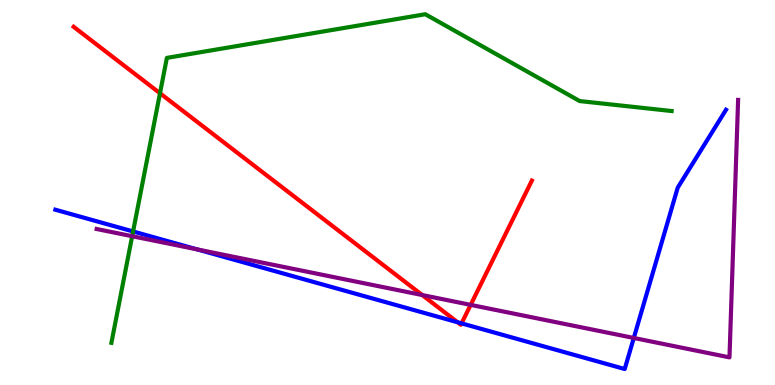[{'lines': ['blue', 'red'], 'intersections': [{'x': 5.9, 'y': 1.63}, {'x': 5.96, 'y': 1.6}]}, {'lines': ['green', 'red'], 'intersections': [{'x': 2.06, 'y': 7.58}]}, {'lines': ['purple', 'red'], 'intersections': [{'x': 5.45, 'y': 2.34}, {'x': 6.07, 'y': 2.08}]}, {'lines': ['blue', 'green'], 'intersections': [{'x': 1.72, 'y': 3.99}]}, {'lines': ['blue', 'purple'], 'intersections': [{'x': 2.55, 'y': 3.52}, {'x': 8.18, 'y': 1.22}]}, {'lines': ['green', 'purple'], 'intersections': [{'x': 1.71, 'y': 3.86}]}]